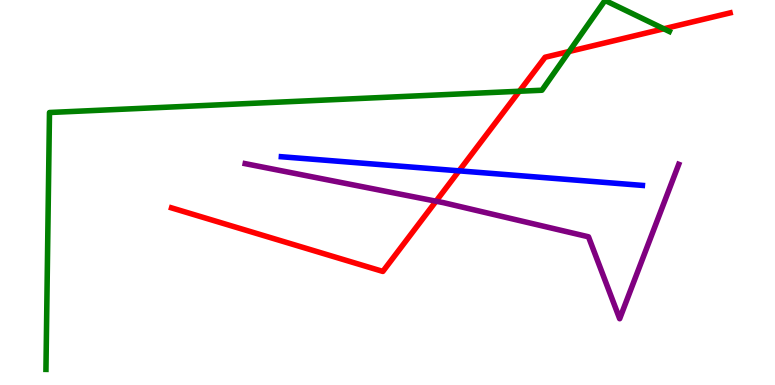[{'lines': ['blue', 'red'], 'intersections': [{'x': 5.92, 'y': 5.56}]}, {'lines': ['green', 'red'], 'intersections': [{'x': 6.7, 'y': 7.63}, {'x': 7.34, 'y': 8.66}, {'x': 8.57, 'y': 9.25}]}, {'lines': ['purple', 'red'], 'intersections': [{'x': 5.63, 'y': 4.77}]}, {'lines': ['blue', 'green'], 'intersections': []}, {'lines': ['blue', 'purple'], 'intersections': []}, {'lines': ['green', 'purple'], 'intersections': []}]